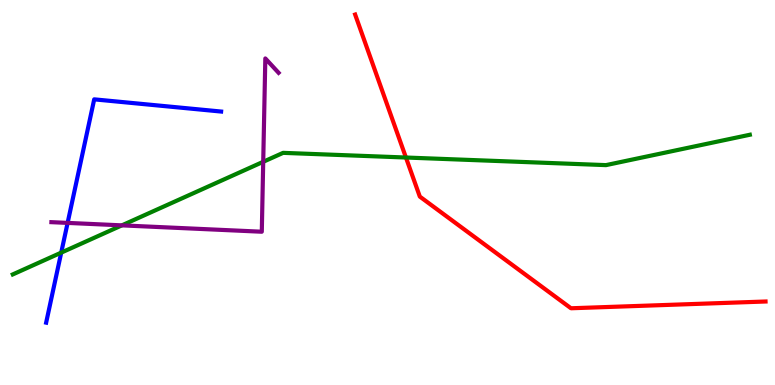[{'lines': ['blue', 'red'], 'intersections': []}, {'lines': ['green', 'red'], 'intersections': [{'x': 5.24, 'y': 5.91}]}, {'lines': ['purple', 'red'], 'intersections': []}, {'lines': ['blue', 'green'], 'intersections': [{'x': 0.79, 'y': 3.44}]}, {'lines': ['blue', 'purple'], 'intersections': [{'x': 0.872, 'y': 4.21}]}, {'lines': ['green', 'purple'], 'intersections': [{'x': 1.57, 'y': 4.15}, {'x': 3.4, 'y': 5.8}]}]